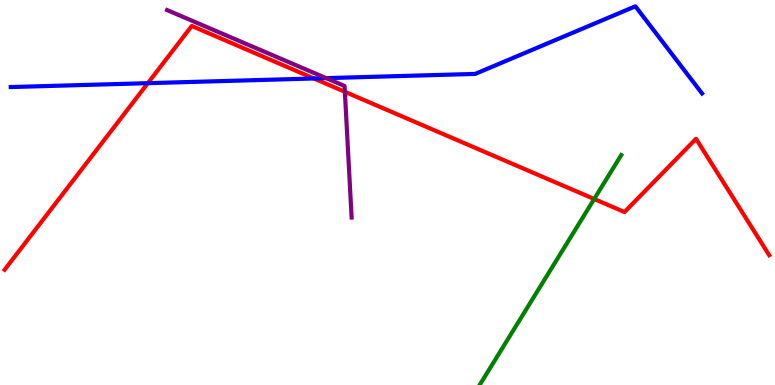[{'lines': ['blue', 'red'], 'intersections': [{'x': 1.91, 'y': 7.84}, {'x': 4.05, 'y': 7.96}]}, {'lines': ['green', 'red'], 'intersections': [{'x': 7.67, 'y': 4.83}]}, {'lines': ['purple', 'red'], 'intersections': [{'x': 4.45, 'y': 7.62}]}, {'lines': ['blue', 'green'], 'intersections': []}, {'lines': ['blue', 'purple'], 'intersections': [{'x': 4.21, 'y': 7.97}]}, {'lines': ['green', 'purple'], 'intersections': []}]